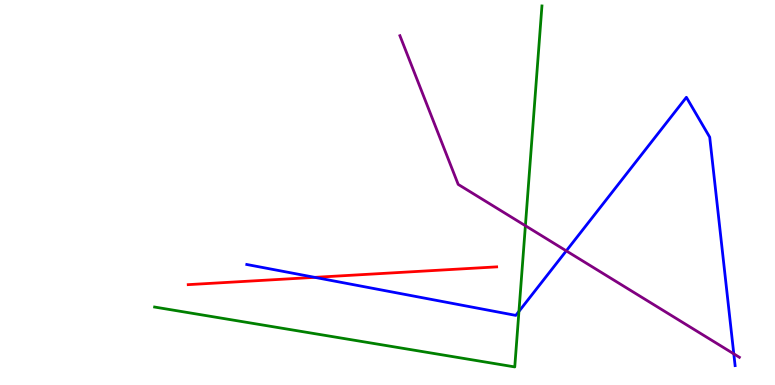[{'lines': ['blue', 'red'], 'intersections': [{'x': 4.06, 'y': 2.8}]}, {'lines': ['green', 'red'], 'intersections': []}, {'lines': ['purple', 'red'], 'intersections': []}, {'lines': ['blue', 'green'], 'intersections': [{'x': 6.7, 'y': 1.91}]}, {'lines': ['blue', 'purple'], 'intersections': [{'x': 7.31, 'y': 3.48}, {'x': 9.47, 'y': 0.809}]}, {'lines': ['green', 'purple'], 'intersections': [{'x': 6.78, 'y': 4.14}]}]